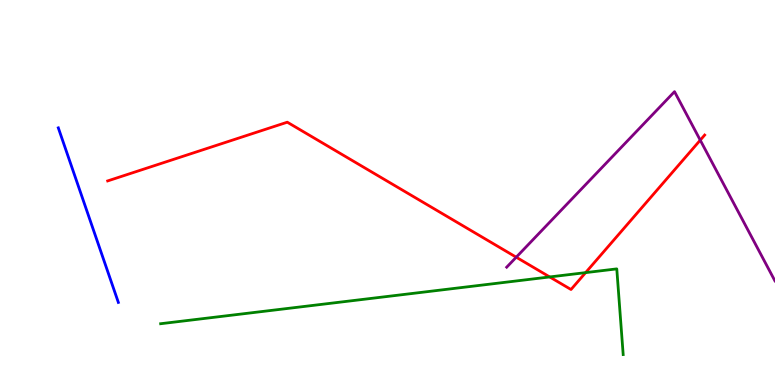[{'lines': ['blue', 'red'], 'intersections': []}, {'lines': ['green', 'red'], 'intersections': [{'x': 7.09, 'y': 2.81}, {'x': 7.56, 'y': 2.92}]}, {'lines': ['purple', 'red'], 'intersections': [{'x': 6.66, 'y': 3.32}, {'x': 9.04, 'y': 6.36}]}, {'lines': ['blue', 'green'], 'intersections': []}, {'lines': ['blue', 'purple'], 'intersections': []}, {'lines': ['green', 'purple'], 'intersections': []}]